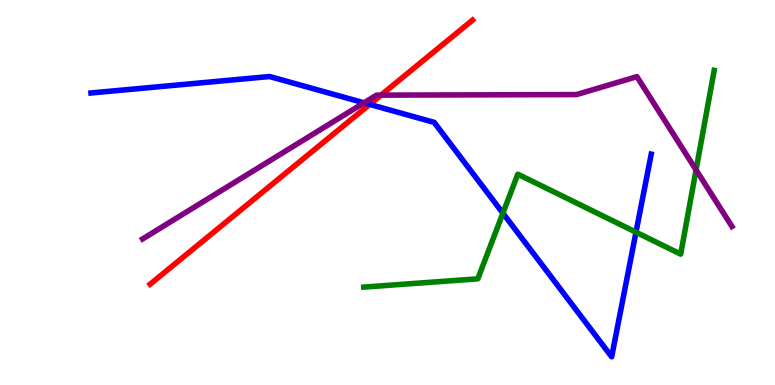[{'lines': ['blue', 'red'], 'intersections': [{'x': 4.77, 'y': 7.29}]}, {'lines': ['green', 'red'], 'intersections': []}, {'lines': ['purple', 'red'], 'intersections': [{'x': 4.92, 'y': 7.53}]}, {'lines': ['blue', 'green'], 'intersections': [{'x': 6.49, 'y': 4.46}, {'x': 8.21, 'y': 3.97}]}, {'lines': ['blue', 'purple'], 'intersections': [{'x': 4.7, 'y': 7.33}]}, {'lines': ['green', 'purple'], 'intersections': [{'x': 8.98, 'y': 5.59}]}]